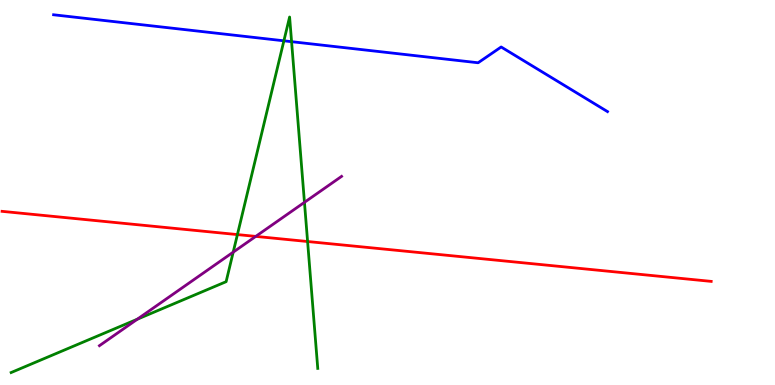[{'lines': ['blue', 'red'], 'intersections': []}, {'lines': ['green', 'red'], 'intersections': [{'x': 3.06, 'y': 3.91}, {'x': 3.97, 'y': 3.73}]}, {'lines': ['purple', 'red'], 'intersections': [{'x': 3.3, 'y': 3.86}]}, {'lines': ['blue', 'green'], 'intersections': [{'x': 3.66, 'y': 8.94}, {'x': 3.76, 'y': 8.92}]}, {'lines': ['blue', 'purple'], 'intersections': []}, {'lines': ['green', 'purple'], 'intersections': [{'x': 1.77, 'y': 1.71}, {'x': 3.01, 'y': 3.45}, {'x': 3.93, 'y': 4.74}]}]